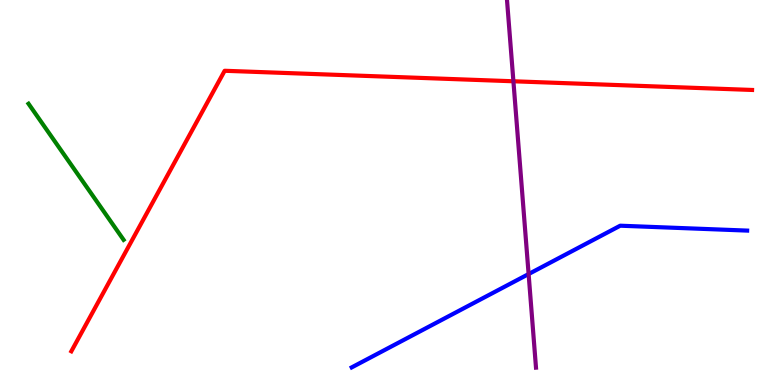[{'lines': ['blue', 'red'], 'intersections': []}, {'lines': ['green', 'red'], 'intersections': []}, {'lines': ['purple', 'red'], 'intersections': [{'x': 6.62, 'y': 7.89}]}, {'lines': ['blue', 'green'], 'intersections': []}, {'lines': ['blue', 'purple'], 'intersections': [{'x': 6.82, 'y': 2.88}]}, {'lines': ['green', 'purple'], 'intersections': []}]